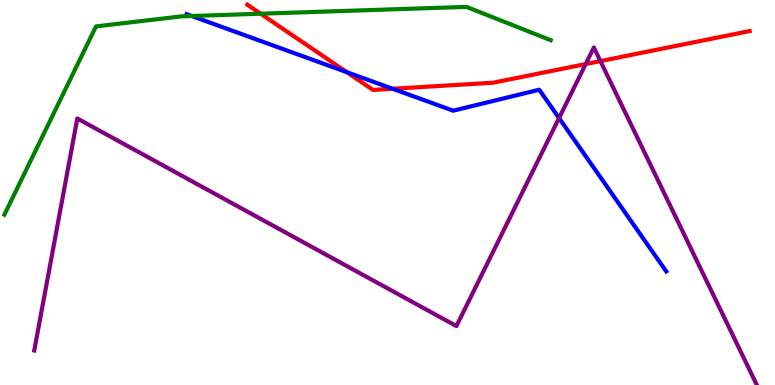[{'lines': ['blue', 'red'], 'intersections': [{'x': 4.48, 'y': 8.13}, {'x': 5.07, 'y': 7.69}]}, {'lines': ['green', 'red'], 'intersections': [{'x': 3.36, 'y': 9.64}]}, {'lines': ['purple', 'red'], 'intersections': [{'x': 7.56, 'y': 8.34}, {'x': 7.75, 'y': 8.41}]}, {'lines': ['blue', 'green'], 'intersections': [{'x': 2.47, 'y': 9.58}]}, {'lines': ['blue', 'purple'], 'intersections': [{'x': 7.21, 'y': 6.93}]}, {'lines': ['green', 'purple'], 'intersections': []}]